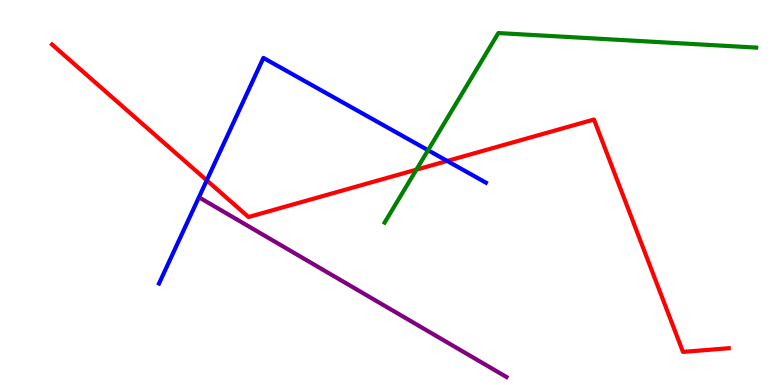[{'lines': ['blue', 'red'], 'intersections': [{'x': 2.67, 'y': 5.32}, {'x': 5.77, 'y': 5.82}]}, {'lines': ['green', 'red'], 'intersections': [{'x': 5.37, 'y': 5.59}]}, {'lines': ['purple', 'red'], 'intersections': []}, {'lines': ['blue', 'green'], 'intersections': [{'x': 5.52, 'y': 6.1}]}, {'lines': ['blue', 'purple'], 'intersections': []}, {'lines': ['green', 'purple'], 'intersections': []}]